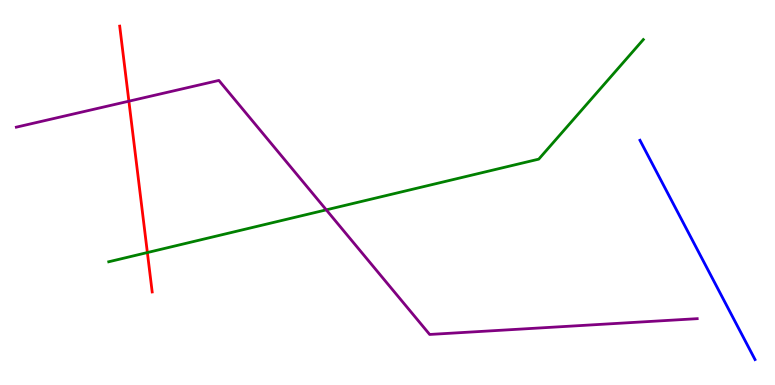[{'lines': ['blue', 'red'], 'intersections': []}, {'lines': ['green', 'red'], 'intersections': [{'x': 1.9, 'y': 3.44}]}, {'lines': ['purple', 'red'], 'intersections': [{'x': 1.66, 'y': 7.37}]}, {'lines': ['blue', 'green'], 'intersections': []}, {'lines': ['blue', 'purple'], 'intersections': []}, {'lines': ['green', 'purple'], 'intersections': [{'x': 4.21, 'y': 4.55}]}]